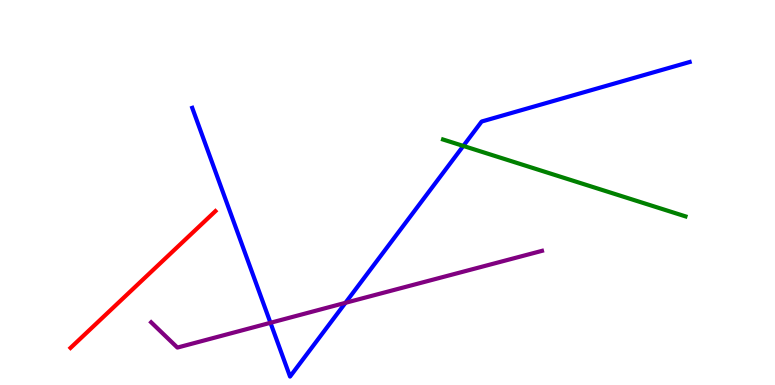[{'lines': ['blue', 'red'], 'intersections': []}, {'lines': ['green', 'red'], 'intersections': []}, {'lines': ['purple', 'red'], 'intersections': []}, {'lines': ['blue', 'green'], 'intersections': [{'x': 5.98, 'y': 6.21}]}, {'lines': ['blue', 'purple'], 'intersections': [{'x': 3.49, 'y': 1.62}, {'x': 4.46, 'y': 2.13}]}, {'lines': ['green', 'purple'], 'intersections': []}]